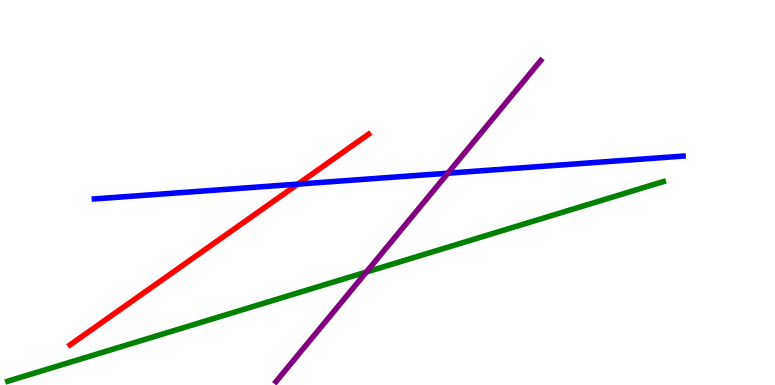[{'lines': ['blue', 'red'], 'intersections': [{'x': 3.84, 'y': 5.22}]}, {'lines': ['green', 'red'], 'intersections': []}, {'lines': ['purple', 'red'], 'intersections': []}, {'lines': ['blue', 'green'], 'intersections': []}, {'lines': ['blue', 'purple'], 'intersections': [{'x': 5.78, 'y': 5.5}]}, {'lines': ['green', 'purple'], 'intersections': [{'x': 4.73, 'y': 2.93}]}]